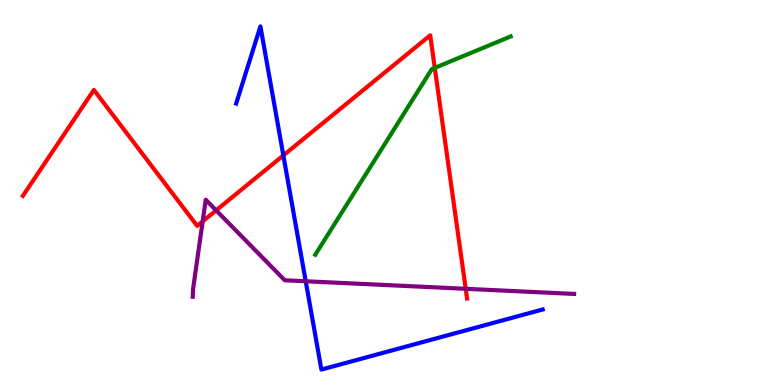[{'lines': ['blue', 'red'], 'intersections': [{'x': 3.66, 'y': 5.96}]}, {'lines': ['green', 'red'], 'intersections': [{'x': 5.61, 'y': 8.24}]}, {'lines': ['purple', 'red'], 'intersections': [{'x': 2.61, 'y': 4.25}, {'x': 2.79, 'y': 4.54}, {'x': 6.01, 'y': 2.5}]}, {'lines': ['blue', 'green'], 'intersections': []}, {'lines': ['blue', 'purple'], 'intersections': [{'x': 3.94, 'y': 2.69}]}, {'lines': ['green', 'purple'], 'intersections': []}]